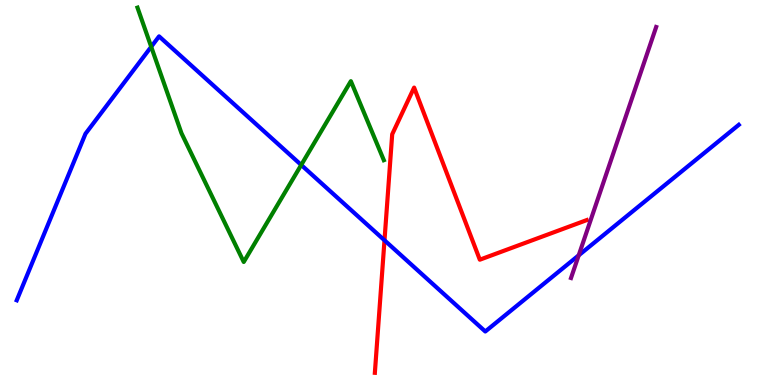[{'lines': ['blue', 'red'], 'intersections': [{'x': 4.96, 'y': 3.76}]}, {'lines': ['green', 'red'], 'intersections': []}, {'lines': ['purple', 'red'], 'intersections': []}, {'lines': ['blue', 'green'], 'intersections': [{'x': 1.95, 'y': 8.79}, {'x': 3.89, 'y': 5.72}]}, {'lines': ['blue', 'purple'], 'intersections': [{'x': 7.47, 'y': 3.37}]}, {'lines': ['green', 'purple'], 'intersections': []}]